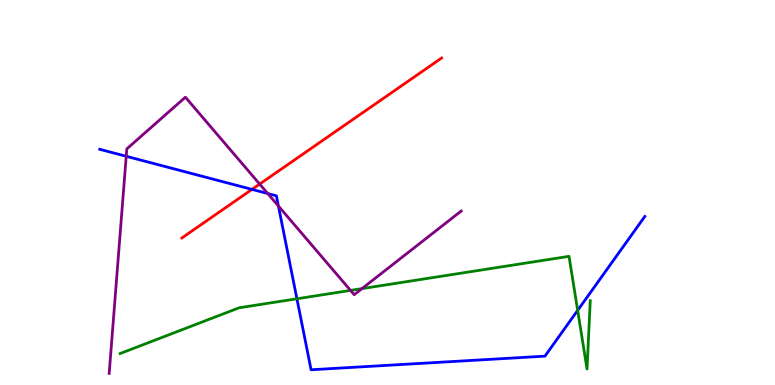[{'lines': ['blue', 'red'], 'intersections': [{'x': 3.25, 'y': 5.08}]}, {'lines': ['green', 'red'], 'intersections': []}, {'lines': ['purple', 'red'], 'intersections': [{'x': 3.35, 'y': 5.22}]}, {'lines': ['blue', 'green'], 'intersections': [{'x': 3.83, 'y': 2.24}, {'x': 7.45, 'y': 1.94}]}, {'lines': ['blue', 'purple'], 'intersections': [{'x': 1.63, 'y': 5.94}, {'x': 3.45, 'y': 4.97}, {'x': 3.59, 'y': 4.65}]}, {'lines': ['green', 'purple'], 'intersections': [{'x': 4.52, 'y': 2.46}, {'x': 4.67, 'y': 2.5}]}]